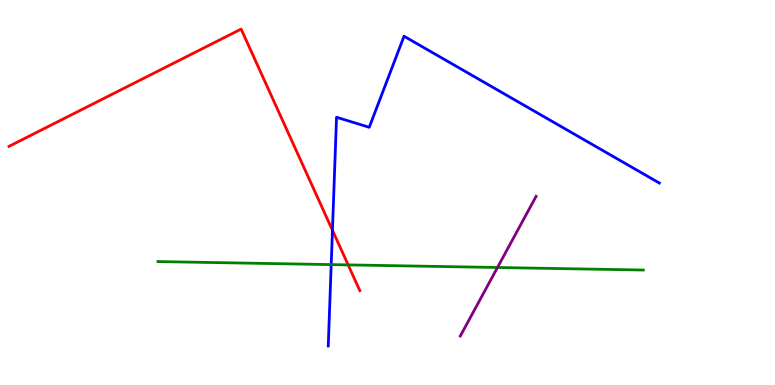[{'lines': ['blue', 'red'], 'intersections': [{'x': 4.29, 'y': 4.02}]}, {'lines': ['green', 'red'], 'intersections': [{'x': 4.49, 'y': 3.12}]}, {'lines': ['purple', 'red'], 'intersections': []}, {'lines': ['blue', 'green'], 'intersections': [{'x': 4.27, 'y': 3.13}]}, {'lines': ['blue', 'purple'], 'intersections': []}, {'lines': ['green', 'purple'], 'intersections': [{'x': 6.42, 'y': 3.05}]}]